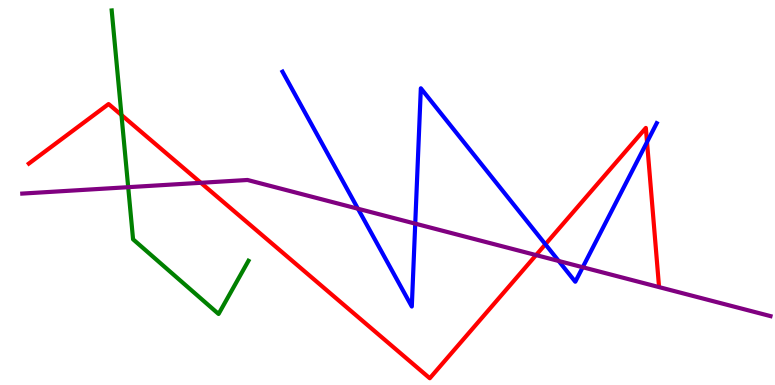[{'lines': ['blue', 'red'], 'intersections': [{'x': 7.04, 'y': 3.65}, {'x': 8.35, 'y': 6.31}]}, {'lines': ['green', 'red'], 'intersections': [{'x': 1.57, 'y': 7.01}]}, {'lines': ['purple', 'red'], 'intersections': [{'x': 2.59, 'y': 5.25}, {'x': 6.92, 'y': 3.37}]}, {'lines': ['blue', 'green'], 'intersections': []}, {'lines': ['blue', 'purple'], 'intersections': [{'x': 4.62, 'y': 4.58}, {'x': 5.36, 'y': 4.19}, {'x': 7.21, 'y': 3.22}, {'x': 7.52, 'y': 3.06}]}, {'lines': ['green', 'purple'], 'intersections': [{'x': 1.65, 'y': 5.14}]}]